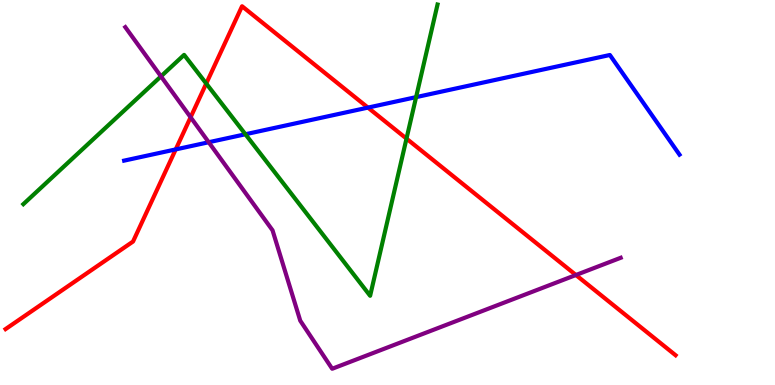[{'lines': ['blue', 'red'], 'intersections': [{'x': 2.27, 'y': 6.12}, {'x': 4.75, 'y': 7.21}]}, {'lines': ['green', 'red'], 'intersections': [{'x': 2.66, 'y': 7.83}, {'x': 5.25, 'y': 6.4}]}, {'lines': ['purple', 'red'], 'intersections': [{'x': 2.46, 'y': 6.95}, {'x': 7.43, 'y': 2.86}]}, {'lines': ['blue', 'green'], 'intersections': [{'x': 3.17, 'y': 6.51}, {'x': 5.37, 'y': 7.48}]}, {'lines': ['blue', 'purple'], 'intersections': [{'x': 2.69, 'y': 6.31}]}, {'lines': ['green', 'purple'], 'intersections': [{'x': 2.08, 'y': 8.02}]}]